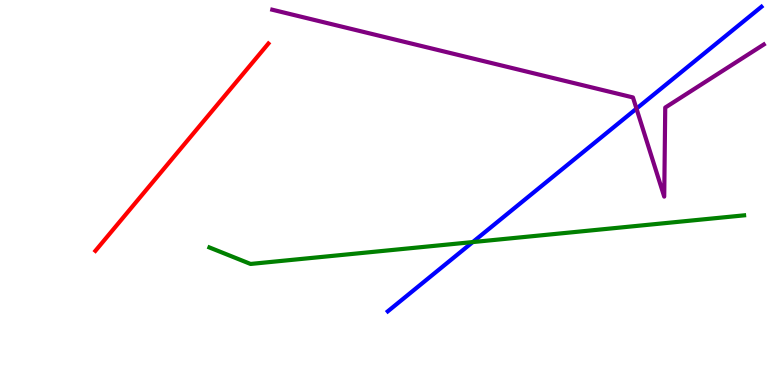[{'lines': ['blue', 'red'], 'intersections': []}, {'lines': ['green', 'red'], 'intersections': []}, {'lines': ['purple', 'red'], 'intersections': []}, {'lines': ['blue', 'green'], 'intersections': [{'x': 6.1, 'y': 3.71}]}, {'lines': ['blue', 'purple'], 'intersections': [{'x': 8.21, 'y': 7.18}]}, {'lines': ['green', 'purple'], 'intersections': []}]